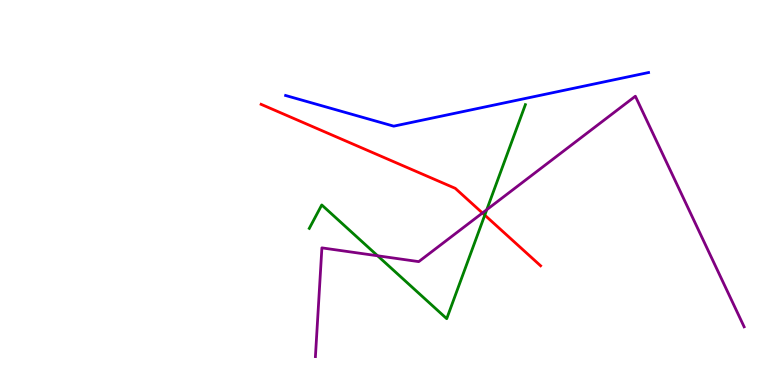[{'lines': ['blue', 'red'], 'intersections': []}, {'lines': ['green', 'red'], 'intersections': [{'x': 6.26, 'y': 4.41}]}, {'lines': ['purple', 'red'], 'intersections': [{'x': 6.23, 'y': 4.47}]}, {'lines': ['blue', 'green'], 'intersections': []}, {'lines': ['blue', 'purple'], 'intersections': []}, {'lines': ['green', 'purple'], 'intersections': [{'x': 4.87, 'y': 3.36}, {'x': 6.28, 'y': 4.55}]}]